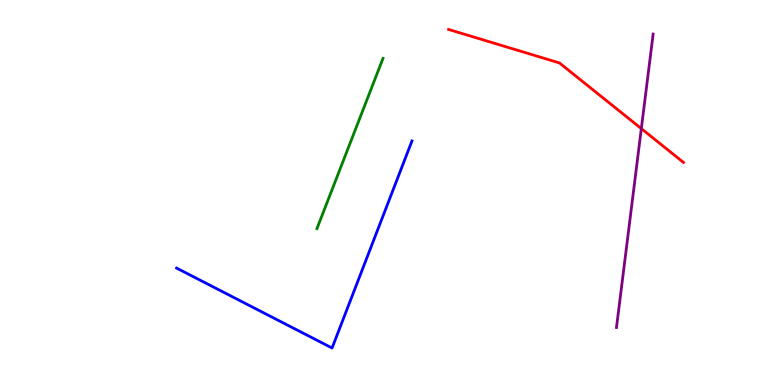[{'lines': ['blue', 'red'], 'intersections': []}, {'lines': ['green', 'red'], 'intersections': []}, {'lines': ['purple', 'red'], 'intersections': [{'x': 8.28, 'y': 6.66}]}, {'lines': ['blue', 'green'], 'intersections': []}, {'lines': ['blue', 'purple'], 'intersections': []}, {'lines': ['green', 'purple'], 'intersections': []}]